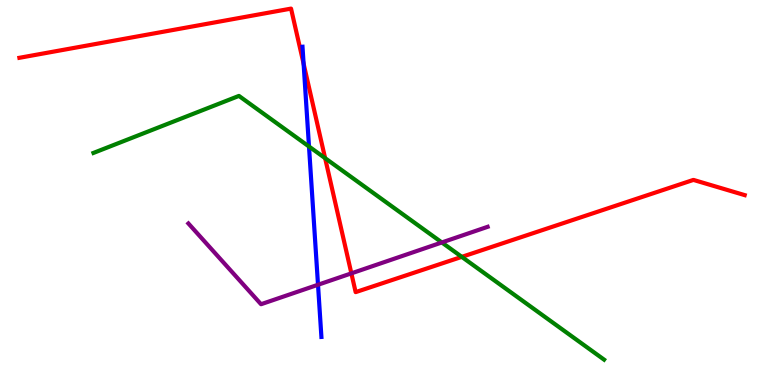[{'lines': ['blue', 'red'], 'intersections': [{'x': 3.92, 'y': 8.34}]}, {'lines': ['green', 'red'], 'intersections': [{'x': 4.2, 'y': 5.89}, {'x': 5.96, 'y': 3.33}]}, {'lines': ['purple', 'red'], 'intersections': [{'x': 4.53, 'y': 2.9}]}, {'lines': ['blue', 'green'], 'intersections': [{'x': 3.99, 'y': 6.19}]}, {'lines': ['blue', 'purple'], 'intersections': [{'x': 4.1, 'y': 2.6}]}, {'lines': ['green', 'purple'], 'intersections': [{'x': 5.7, 'y': 3.7}]}]